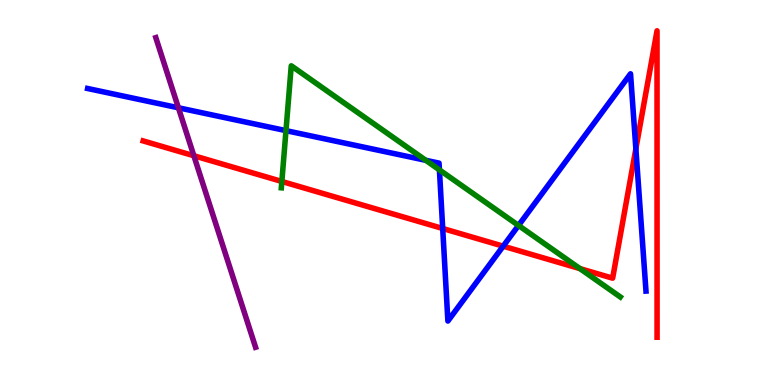[{'lines': ['blue', 'red'], 'intersections': [{'x': 5.71, 'y': 4.07}, {'x': 6.49, 'y': 3.61}, {'x': 8.2, 'y': 6.14}]}, {'lines': ['green', 'red'], 'intersections': [{'x': 3.64, 'y': 5.29}, {'x': 7.48, 'y': 3.02}]}, {'lines': ['purple', 'red'], 'intersections': [{'x': 2.5, 'y': 5.95}]}, {'lines': ['blue', 'green'], 'intersections': [{'x': 3.69, 'y': 6.61}, {'x': 5.49, 'y': 5.84}, {'x': 5.67, 'y': 5.59}, {'x': 6.69, 'y': 4.14}]}, {'lines': ['blue', 'purple'], 'intersections': [{'x': 2.3, 'y': 7.2}]}, {'lines': ['green', 'purple'], 'intersections': []}]